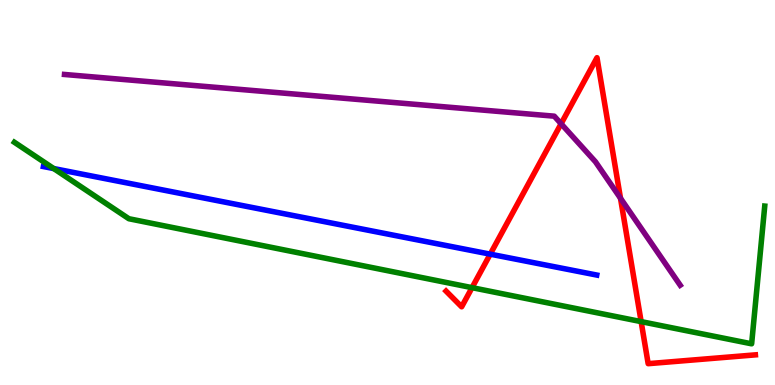[{'lines': ['blue', 'red'], 'intersections': [{'x': 6.33, 'y': 3.4}]}, {'lines': ['green', 'red'], 'intersections': [{'x': 6.09, 'y': 2.53}, {'x': 8.27, 'y': 1.65}]}, {'lines': ['purple', 'red'], 'intersections': [{'x': 7.24, 'y': 6.79}, {'x': 8.01, 'y': 4.85}]}, {'lines': ['blue', 'green'], 'intersections': [{'x': 0.694, 'y': 5.62}]}, {'lines': ['blue', 'purple'], 'intersections': []}, {'lines': ['green', 'purple'], 'intersections': []}]